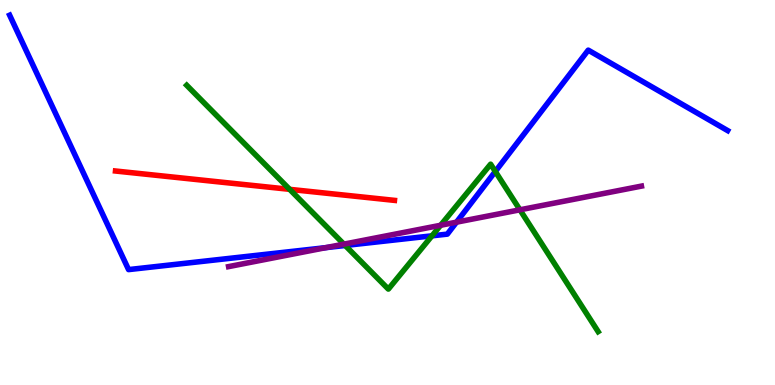[{'lines': ['blue', 'red'], 'intersections': []}, {'lines': ['green', 'red'], 'intersections': [{'x': 3.74, 'y': 5.08}]}, {'lines': ['purple', 'red'], 'intersections': []}, {'lines': ['blue', 'green'], 'intersections': [{'x': 4.45, 'y': 3.62}, {'x': 5.57, 'y': 3.87}, {'x': 6.39, 'y': 5.55}]}, {'lines': ['blue', 'purple'], 'intersections': [{'x': 4.21, 'y': 3.57}, {'x': 5.89, 'y': 4.23}]}, {'lines': ['green', 'purple'], 'intersections': [{'x': 4.44, 'y': 3.66}, {'x': 5.69, 'y': 4.15}, {'x': 6.71, 'y': 4.55}]}]